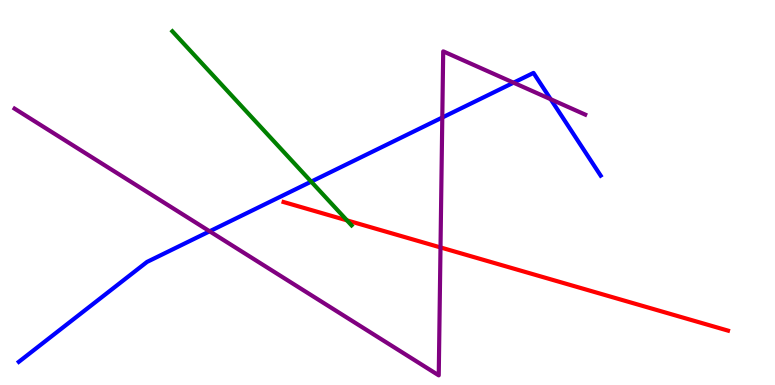[{'lines': ['blue', 'red'], 'intersections': []}, {'lines': ['green', 'red'], 'intersections': [{'x': 4.48, 'y': 4.28}]}, {'lines': ['purple', 'red'], 'intersections': [{'x': 5.68, 'y': 3.57}]}, {'lines': ['blue', 'green'], 'intersections': [{'x': 4.02, 'y': 5.28}]}, {'lines': ['blue', 'purple'], 'intersections': [{'x': 2.71, 'y': 3.99}, {'x': 5.71, 'y': 6.95}, {'x': 6.63, 'y': 7.85}, {'x': 7.11, 'y': 7.42}]}, {'lines': ['green', 'purple'], 'intersections': []}]